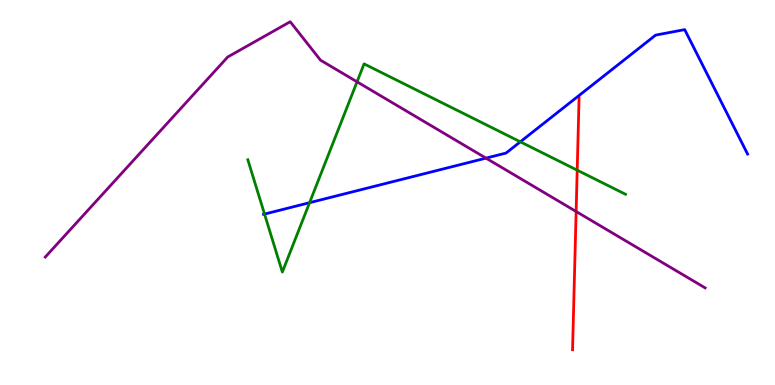[{'lines': ['blue', 'red'], 'intersections': []}, {'lines': ['green', 'red'], 'intersections': [{'x': 7.45, 'y': 5.58}]}, {'lines': ['purple', 'red'], 'intersections': [{'x': 7.43, 'y': 4.51}]}, {'lines': ['blue', 'green'], 'intersections': [{'x': 3.41, 'y': 4.44}, {'x': 3.99, 'y': 4.74}, {'x': 6.71, 'y': 6.32}]}, {'lines': ['blue', 'purple'], 'intersections': [{'x': 6.27, 'y': 5.89}]}, {'lines': ['green', 'purple'], 'intersections': [{'x': 4.61, 'y': 7.88}]}]